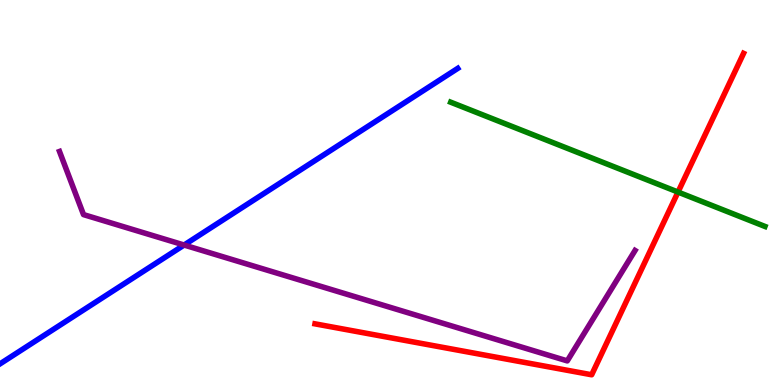[{'lines': ['blue', 'red'], 'intersections': []}, {'lines': ['green', 'red'], 'intersections': [{'x': 8.75, 'y': 5.01}]}, {'lines': ['purple', 'red'], 'intersections': []}, {'lines': ['blue', 'green'], 'intersections': []}, {'lines': ['blue', 'purple'], 'intersections': [{'x': 2.38, 'y': 3.64}]}, {'lines': ['green', 'purple'], 'intersections': []}]